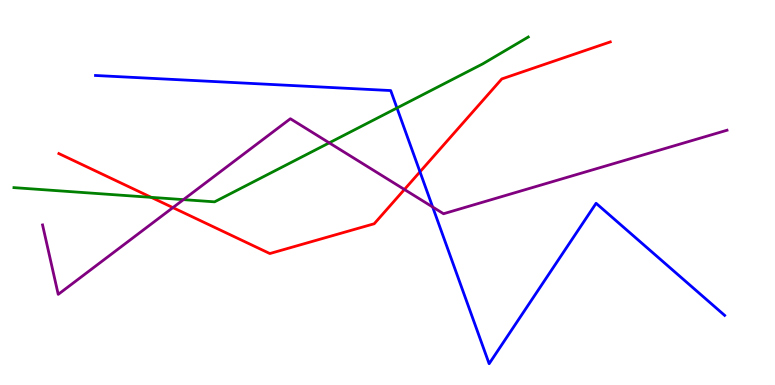[{'lines': ['blue', 'red'], 'intersections': [{'x': 5.42, 'y': 5.54}]}, {'lines': ['green', 'red'], 'intersections': [{'x': 1.95, 'y': 4.87}]}, {'lines': ['purple', 'red'], 'intersections': [{'x': 2.23, 'y': 4.61}, {'x': 5.22, 'y': 5.08}]}, {'lines': ['blue', 'green'], 'intersections': [{'x': 5.12, 'y': 7.2}]}, {'lines': ['blue', 'purple'], 'intersections': [{'x': 5.58, 'y': 4.62}]}, {'lines': ['green', 'purple'], 'intersections': [{'x': 2.37, 'y': 4.81}, {'x': 4.25, 'y': 6.29}]}]